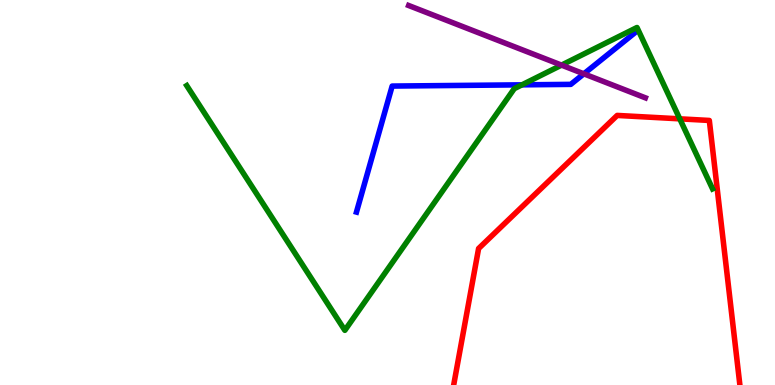[{'lines': ['blue', 'red'], 'intersections': []}, {'lines': ['green', 'red'], 'intersections': [{'x': 8.77, 'y': 6.91}]}, {'lines': ['purple', 'red'], 'intersections': []}, {'lines': ['blue', 'green'], 'intersections': [{'x': 6.73, 'y': 7.8}]}, {'lines': ['blue', 'purple'], 'intersections': [{'x': 7.53, 'y': 8.08}]}, {'lines': ['green', 'purple'], 'intersections': [{'x': 7.25, 'y': 8.31}]}]